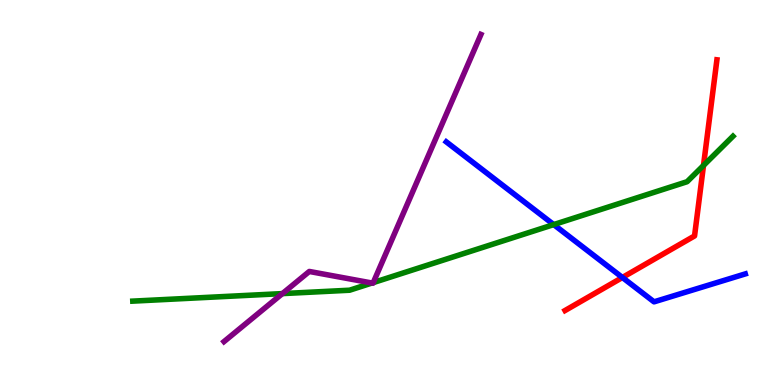[{'lines': ['blue', 'red'], 'intersections': [{'x': 8.03, 'y': 2.79}]}, {'lines': ['green', 'red'], 'intersections': [{'x': 9.08, 'y': 5.7}]}, {'lines': ['purple', 'red'], 'intersections': []}, {'lines': ['blue', 'green'], 'intersections': [{'x': 7.14, 'y': 4.17}]}, {'lines': ['blue', 'purple'], 'intersections': []}, {'lines': ['green', 'purple'], 'intersections': [{'x': 3.64, 'y': 2.37}, {'x': 4.8, 'y': 2.65}, {'x': 4.82, 'y': 2.66}]}]